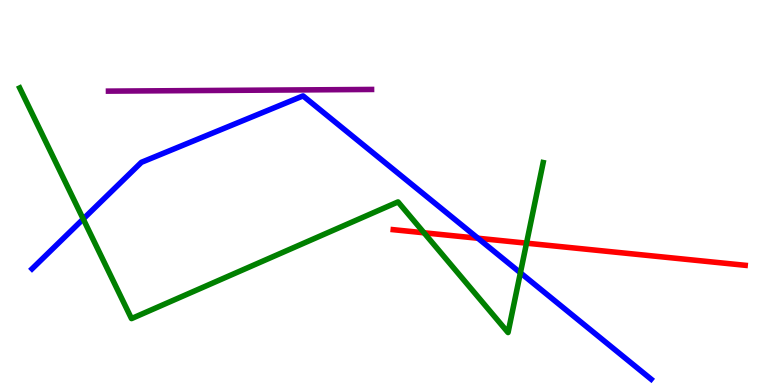[{'lines': ['blue', 'red'], 'intersections': [{'x': 6.17, 'y': 3.81}]}, {'lines': ['green', 'red'], 'intersections': [{'x': 5.47, 'y': 3.95}, {'x': 6.79, 'y': 3.68}]}, {'lines': ['purple', 'red'], 'intersections': []}, {'lines': ['blue', 'green'], 'intersections': [{'x': 1.07, 'y': 4.31}, {'x': 6.71, 'y': 2.91}]}, {'lines': ['blue', 'purple'], 'intersections': []}, {'lines': ['green', 'purple'], 'intersections': []}]